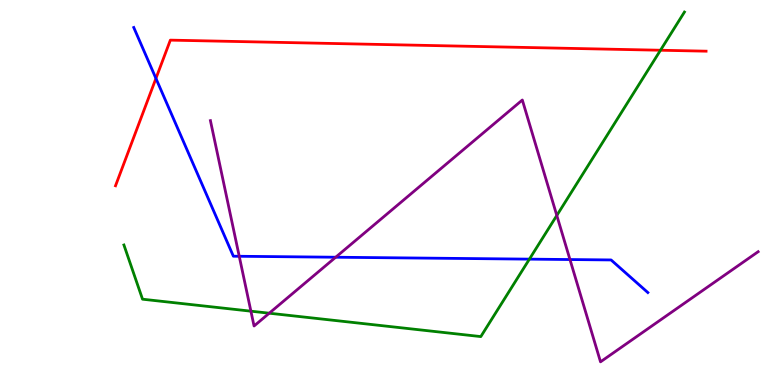[{'lines': ['blue', 'red'], 'intersections': [{'x': 2.01, 'y': 7.96}]}, {'lines': ['green', 'red'], 'intersections': [{'x': 8.52, 'y': 8.7}]}, {'lines': ['purple', 'red'], 'intersections': []}, {'lines': ['blue', 'green'], 'intersections': [{'x': 6.83, 'y': 3.27}]}, {'lines': ['blue', 'purple'], 'intersections': [{'x': 3.09, 'y': 3.34}, {'x': 4.33, 'y': 3.32}, {'x': 7.35, 'y': 3.26}]}, {'lines': ['green', 'purple'], 'intersections': [{'x': 3.24, 'y': 1.92}, {'x': 3.47, 'y': 1.86}, {'x': 7.18, 'y': 4.4}]}]